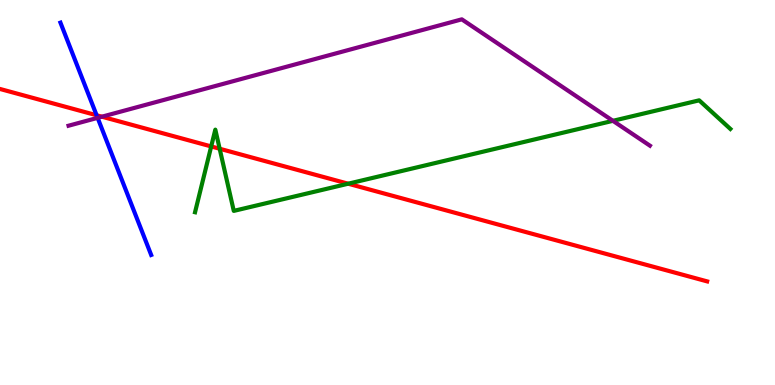[{'lines': ['blue', 'red'], 'intersections': [{'x': 1.25, 'y': 7.01}]}, {'lines': ['green', 'red'], 'intersections': [{'x': 2.73, 'y': 6.2}, {'x': 2.83, 'y': 6.14}, {'x': 4.49, 'y': 5.23}]}, {'lines': ['purple', 'red'], 'intersections': [{'x': 1.31, 'y': 6.97}]}, {'lines': ['blue', 'green'], 'intersections': []}, {'lines': ['blue', 'purple'], 'intersections': [{'x': 1.26, 'y': 6.94}]}, {'lines': ['green', 'purple'], 'intersections': [{'x': 7.91, 'y': 6.86}]}]